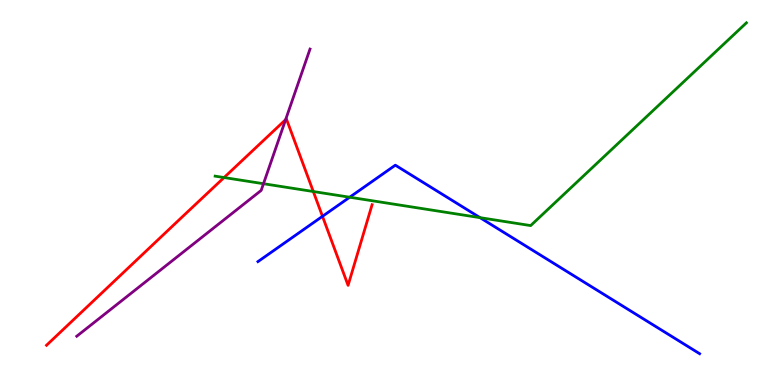[{'lines': ['blue', 'red'], 'intersections': [{'x': 4.16, 'y': 4.38}]}, {'lines': ['green', 'red'], 'intersections': [{'x': 2.89, 'y': 5.39}, {'x': 4.04, 'y': 5.03}]}, {'lines': ['purple', 'red'], 'intersections': [{'x': 3.69, 'y': 6.89}]}, {'lines': ['blue', 'green'], 'intersections': [{'x': 4.51, 'y': 4.88}, {'x': 6.19, 'y': 4.35}]}, {'lines': ['blue', 'purple'], 'intersections': []}, {'lines': ['green', 'purple'], 'intersections': [{'x': 3.4, 'y': 5.23}]}]